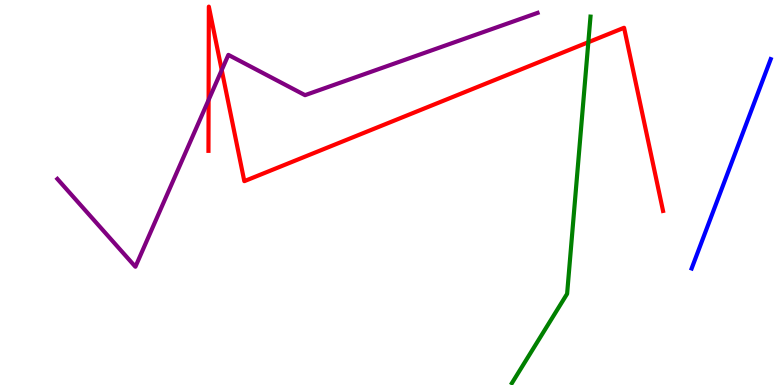[{'lines': ['blue', 'red'], 'intersections': []}, {'lines': ['green', 'red'], 'intersections': [{'x': 7.59, 'y': 8.9}]}, {'lines': ['purple', 'red'], 'intersections': [{'x': 2.69, 'y': 7.4}, {'x': 2.86, 'y': 8.18}]}, {'lines': ['blue', 'green'], 'intersections': []}, {'lines': ['blue', 'purple'], 'intersections': []}, {'lines': ['green', 'purple'], 'intersections': []}]